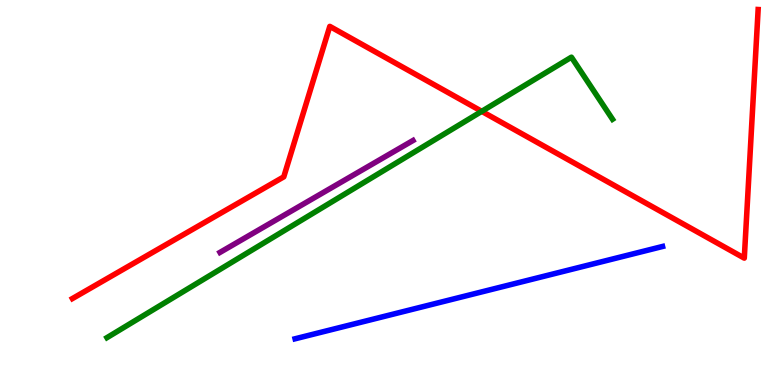[{'lines': ['blue', 'red'], 'intersections': []}, {'lines': ['green', 'red'], 'intersections': [{'x': 6.22, 'y': 7.11}]}, {'lines': ['purple', 'red'], 'intersections': []}, {'lines': ['blue', 'green'], 'intersections': []}, {'lines': ['blue', 'purple'], 'intersections': []}, {'lines': ['green', 'purple'], 'intersections': []}]